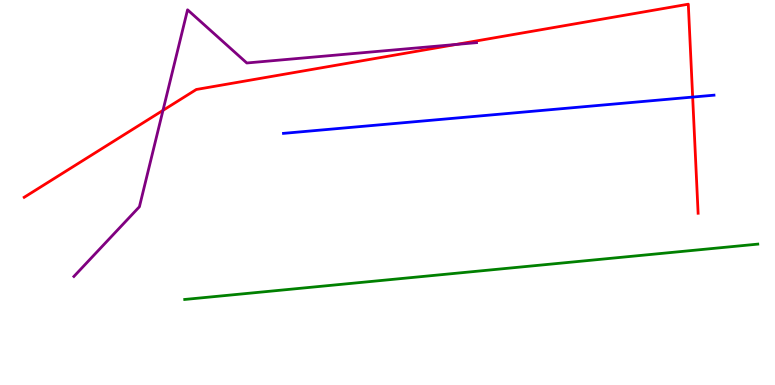[{'lines': ['blue', 'red'], 'intersections': [{'x': 8.94, 'y': 7.48}]}, {'lines': ['green', 'red'], 'intersections': []}, {'lines': ['purple', 'red'], 'intersections': [{'x': 2.1, 'y': 7.13}, {'x': 5.89, 'y': 8.85}]}, {'lines': ['blue', 'green'], 'intersections': []}, {'lines': ['blue', 'purple'], 'intersections': []}, {'lines': ['green', 'purple'], 'intersections': []}]